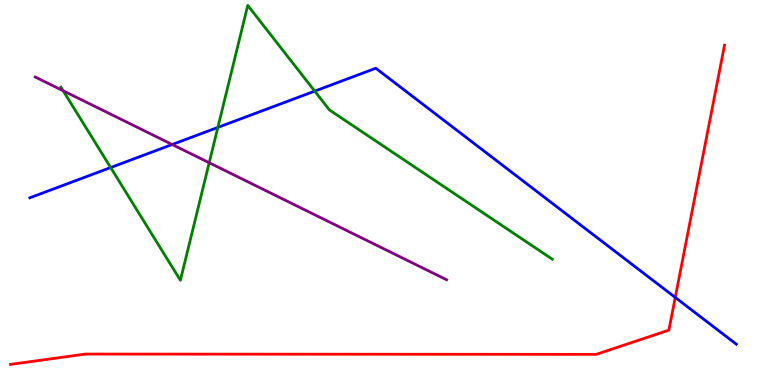[{'lines': ['blue', 'red'], 'intersections': [{'x': 8.71, 'y': 2.27}]}, {'lines': ['green', 'red'], 'intersections': []}, {'lines': ['purple', 'red'], 'intersections': []}, {'lines': ['blue', 'green'], 'intersections': [{'x': 1.43, 'y': 5.65}, {'x': 2.81, 'y': 6.69}, {'x': 4.06, 'y': 7.63}]}, {'lines': ['blue', 'purple'], 'intersections': [{'x': 2.22, 'y': 6.25}]}, {'lines': ['green', 'purple'], 'intersections': [{'x': 0.815, 'y': 7.64}, {'x': 2.7, 'y': 5.77}]}]